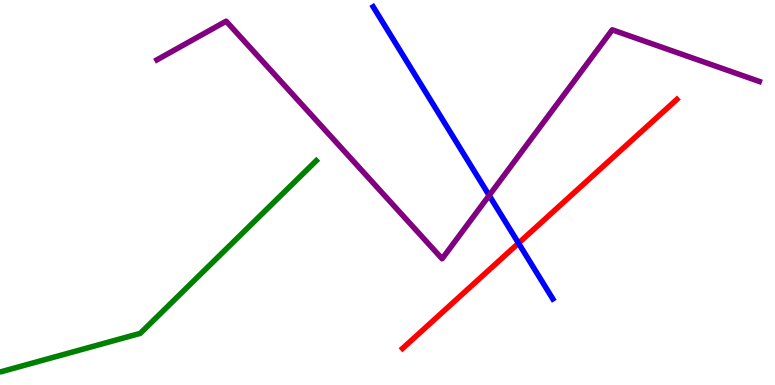[{'lines': ['blue', 'red'], 'intersections': [{'x': 6.69, 'y': 3.68}]}, {'lines': ['green', 'red'], 'intersections': []}, {'lines': ['purple', 'red'], 'intersections': []}, {'lines': ['blue', 'green'], 'intersections': []}, {'lines': ['blue', 'purple'], 'intersections': [{'x': 6.31, 'y': 4.92}]}, {'lines': ['green', 'purple'], 'intersections': []}]